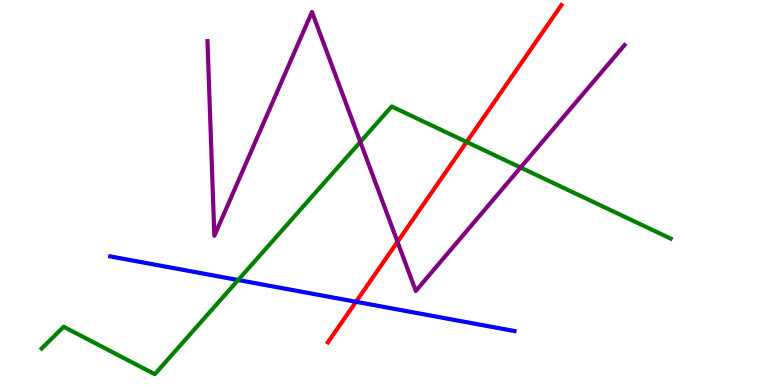[{'lines': ['blue', 'red'], 'intersections': [{'x': 4.59, 'y': 2.16}]}, {'lines': ['green', 'red'], 'intersections': [{'x': 6.02, 'y': 6.31}]}, {'lines': ['purple', 'red'], 'intersections': [{'x': 5.13, 'y': 3.72}]}, {'lines': ['blue', 'green'], 'intersections': [{'x': 3.07, 'y': 2.73}]}, {'lines': ['blue', 'purple'], 'intersections': []}, {'lines': ['green', 'purple'], 'intersections': [{'x': 4.65, 'y': 6.31}, {'x': 6.72, 'y': 5.65}]}]